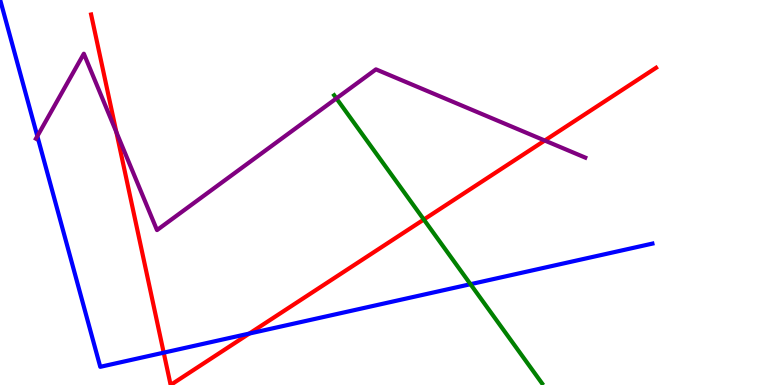[{'lines': ['blue', 'red'], 'intersections': [{'x': 2.11, 'y': 0.84}, {'x': 3.22, 'y': 1.34}]}, {'lines': ['green', 'red'], 'intersections': [{'x': 5.47, 'y': 4.3}]}, {'lines': ['purple', 'red'], 'intersections': [{'x': 1.5, 'y': 6.57}, {'x': 7.03, 'y': 6.35}]}, {'lines': ['blue', 'green'], 'intersections': [{'x': 6.07, 'y': 2.62}]}, {'lines': ['blue', 'purple'], 'intersections': [{'x': 0.482, 'y': 6.46}]}, {'lines': ['green', 'purple'], 'intersections': [{'x': 4.34, 'y': 7.44}]}]